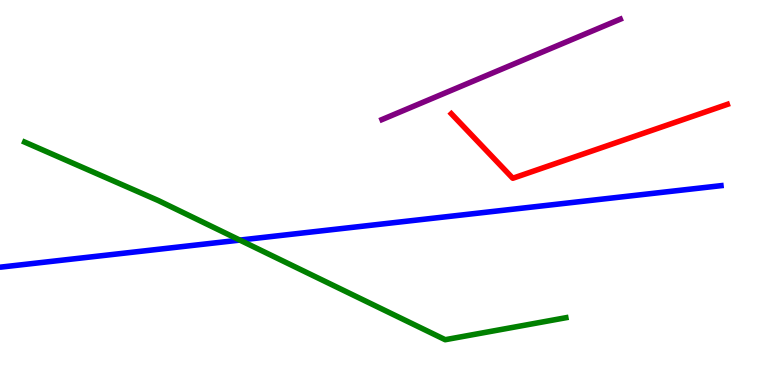[{'lines': ['blue', 'red'], 'intersections': []}, {'lines': ['green', 'red'], 'intersections': []}, {'lines': ['purple', 'red'], 'intersections': []}, {'lines': ['blue', 'green'], 'intersections': [{'x': 3.09, 'y': 3.76}]}, {'lines': ['blue', 'purple'], 'intersections': []}, {'lines': ['green', 'purple'], 'intersections': []}]